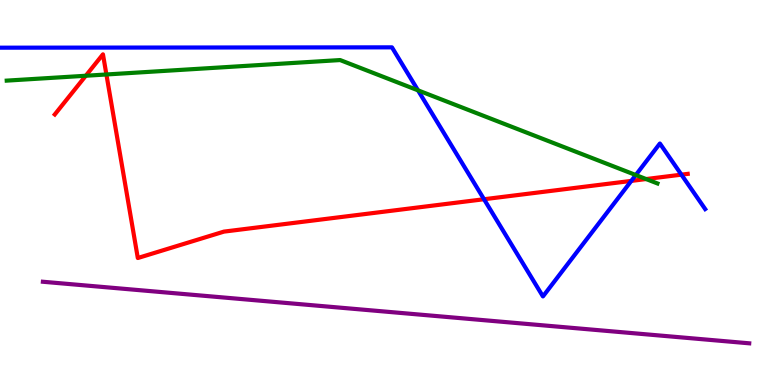[{'lines': ['blue', 'red'], 'intersections': [{'x': 6.25, 'y': 4.83}, {'x': 8.15, 'y': 5.3}, {'x': 8.79, 'y': 5.46}]}, {'lines': ['green', 'red'], 'intersections': [{'x': 1.11, 'y': 8.03}, {'x': 1.37, 'y': 8.07}, {'x': 8.34, 'y': 5.35}]}, {'lines': ['purple', 'red'], 'intersections': []}, {'lines': ['blue', 'green'], 'intersections': [{'x': 5.39, 'y': 7.65}, {'x': 8.2, 'y': 5.45}]}, {'lines': ['blue', 'purple'], 'intersections': []}, {'lines': ['green', 'purple'], 'intersections': []}]